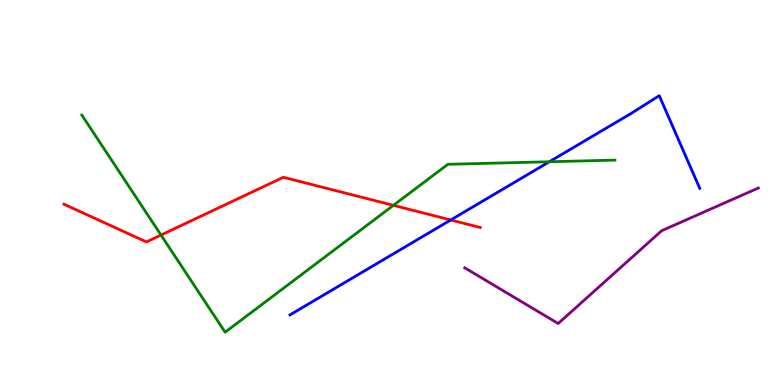[{'lines': ['blue', 'red'], 'intersections': [{'x': 5.82, 'y': 4.29}]}, {'lines': ['green', 'red'], 'intersections': [{'x': 2.08, 'y': 3.89}, {'x': 5.08, 'y': 4.67}]}, {'lines': ['purple', 'red'], 'intersections': []}, {'lines': ['blue', 'green'], 'intersections': [{'x': 7.09, 'y': 5.8}]}, {'lines': ['blue', 'purple'], 'intersections': []}, {'lines': ['green', 'purple'], 'intersections': []}]